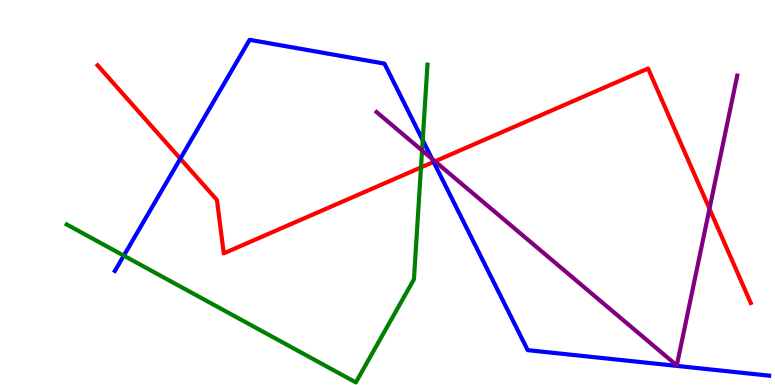[{'lines': ['blue', 'red'], 'intersections': [{'x': 2.33, 'y': 5.88}, {'x': 5.59, 'y': 5.79}]}, {'lines': ['green', 'red'], 'intersections': [{'x': 5.43, 'y': 5.65}]}, {'lines': ['purple', 'red'], 'intersections': [{'x': 5.61, 'y': 5.81}, {'x': 9.15, 'y': 4.58}]}, {'lines': ['blue', 'green'], 'intersections': [{'x': 1.6, 'y': 3.36}, {'x': 5.45, 'y': 6.36}]}, {'lines': ['blue', 'purple'], 'intersections': [{'x': 5.58, 'y': 5.87}]}, {'lines': ['green', 'purple'], 'intersections': [{'x': 5.45, 'y': 6.09}]}]